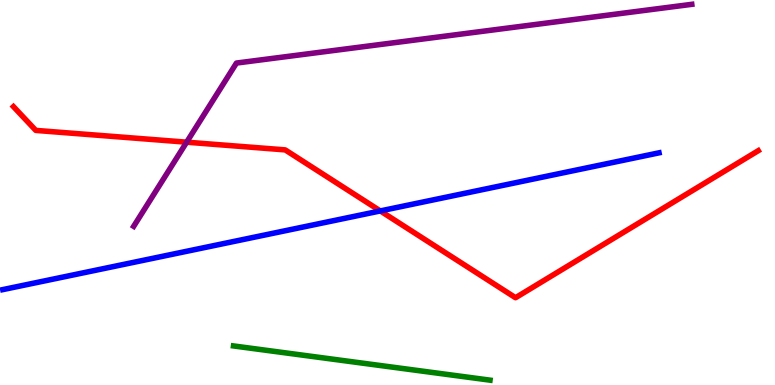[{'lines': ['blue', 'red'], 'intersections': [{'x': 4.91, 'y': 4.52}]}, {'lines': ['green', 'red'], 'intersections': []}, {'lines': ['purple', 'red'], 'intersections': [{'x': 2.41, 'y': 6.31}]}, {'lines': ['blue', 'green'], 'intersections': []}, {'lines': ['blue', 'purple'], 'intersections': []}, {'lines': ['green', 'purple'], 'intersections': []}]